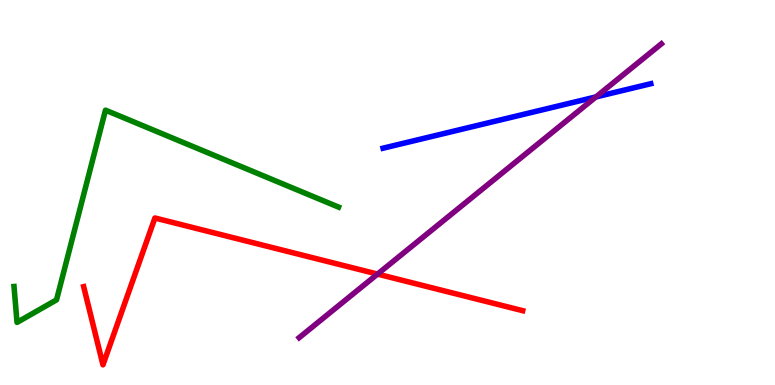[{'lines': ['blue', 'red'], 'intersections': []}, {'lines': ['green', 'red'], 'intersections': []}, {'lines': ['purple', 'red'], 'intersections': [{'x': 4.87, 'y': 2.88}]}, {'lines': ['blue', 'green'], 'intersections': []}, {'lines': ['blue', 'purple'], 'intersections': [{'x': 7.69, 'y': 7.48}]}, {'lines': ['green', 'purple'], 'intersections': []}]